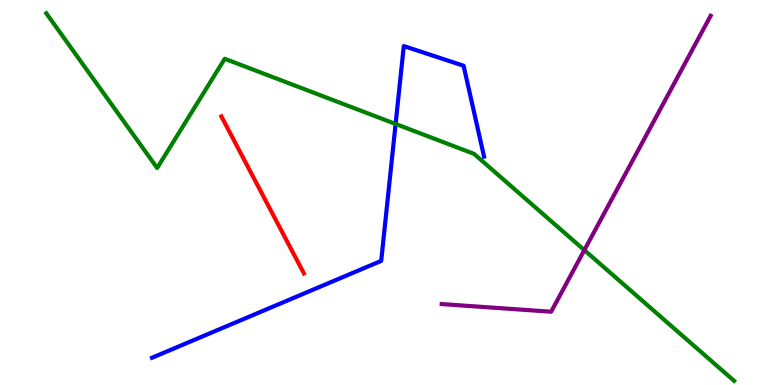[{'lines': ['blue', 'red'], 'intersections': []}, {'lines': ['green', 'red'], 'intersections': []}, {'lines': ['purple', 'red'], 'intersections': []}, {'lines': ['blue', 'green'], 'intersections': [{'x': 5.1, 'y': 6.78}]}, {'lines': ['blue', 'purple'], 'intersections': []}, {'lines': ['green', 'purple'], 'intersections': [{'x': 7.54, 'y': 3.5}]}]